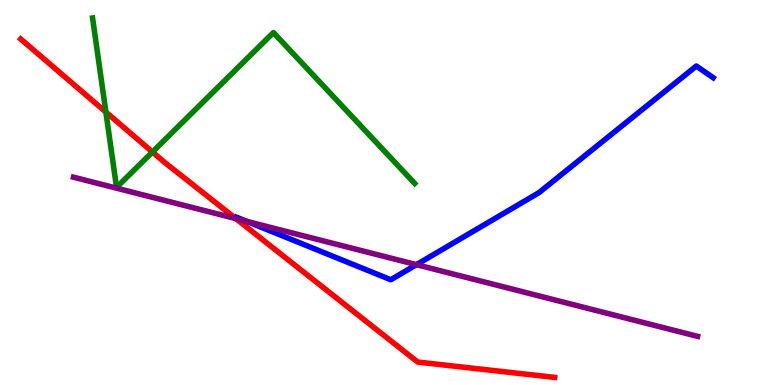[{'lines': ['blue', 'red'], 'intersections': []}, {'lines': ['green', 'red'], 'intersections': [{'x': 1.37, 'y': 7.09}, {'x': 1.97, 'y': 6.05}]}, {'lines': ['purple', 'red'], 'intersections': [{'x': 3.04, 'y': 4.32}]}, {'lines': ['blue', 'green'], 'intersections': []}, {'lines': ['blue', 'purple'], 'intersections': [{'x': 3.19, 'y': 4.25}, {'x': 5.37, 'y': 3.13}]}, {'lines': ['green', 'purple'], 'intersections': []}]